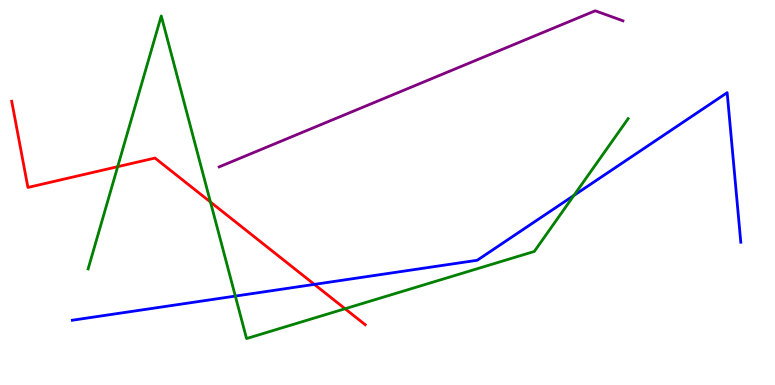[{'lines': ['blue', 'red'], 'intersections': [{'x': 4.06, 'y': 2.61}]}, {'lines': ['green', 'red'], 'intersections': [{'x': 1.52, 'y': 5.67}, {'x': 2.72, 'y': 4.75}, {'x': 4.45, 'y': 1.98}]}, {'lines': ['purple', 'red'], 'intersections': []}, {'lines': ['blue', 'green'], 'intersections': [{'x': 3.04, 'y': 2.31}, {'x': 7.41, 'y': 4.92}]}, {'lines': ['blue', 'purple'], 'intersections': []}, {'lines': ['green', 'purple'], 'intersections': []}]